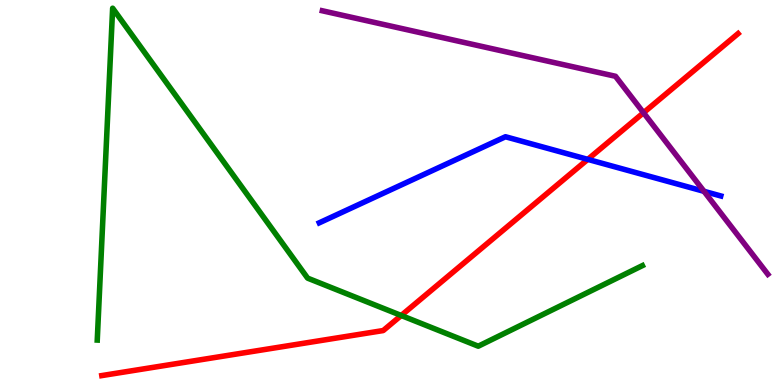[{'lines': ['blue', 'red'], 'intersections': [{'x': 7.58, 'y': 5.86}]}, {'lines': ['green', 'red'], 'intersections': [{'x': 5.18, 'y': 1.81}]}, {'lines': ['purple', 'red'], 'intersections': [{'x': 8.3, 'y': 7.07}]}, {'lines': ['blue', 'green'], 'intersections': []}, {'lines': ['blue', 'purple'], 'intersections': [{'x': 9.08, 'y': 5.03}]}, {'lines': ['green', 'purple'], 'intersections': []}]